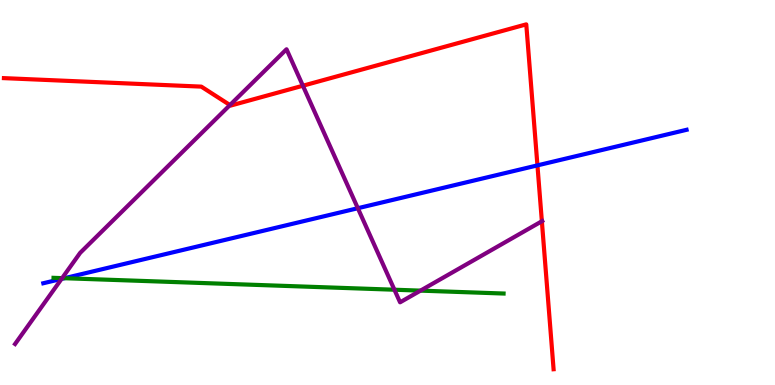[{'lines': ['blue', 'red'], 'intersections': [{'x': 6.93, 'y': 5.7}]}, {'lines': ['green', 'red'], 'intersections': []}, {'lines': ['purple', 'red'], 'intersections': [{'x': 2.97, 'y': 7.27}, {'x': 3.91, 'y': 7.77}, {'x': 6.99, 'y': 4.25}]}, {'lines': ['blue', 'green'], 'intersections': [{'x': 0.831, 'y': 2.77}]}, {'lines': ['blue', 'purple'], 'intersections': [{'x': 0.794, 'y': 2.76}, {'x': 4.62, 'y': 4.59}]}, {'lines': ['green', 'purple'], 'intersections': [{'x': 0.801, 'y': 2.78}, {'x': 5.09, 'y': 2.47}, {'x': 5.43, 'y': 2.45}]}]